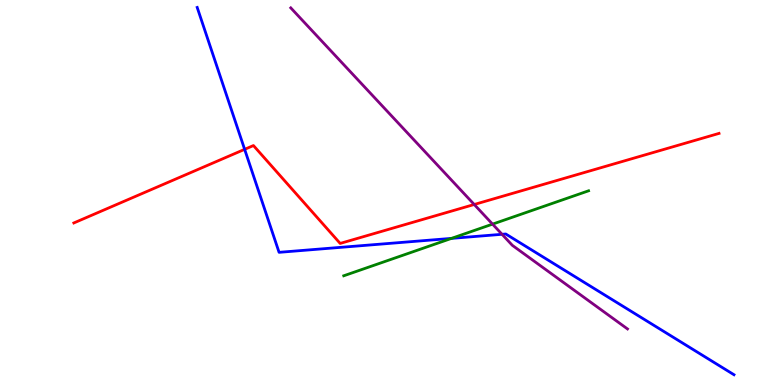[{'lines': ['blue', 'red'], 'intersections': [{'x': 3.16, 'y': 6.12}]}, {'lines': ['green', 'red'], 'intersections': []}, {'lines': ['purple', 'red'], 'intersections': [{'x': 6.12, 'y': 4.69}]}, {'lines': ['blue', 'green'], 'intersections': [{'x': 5.83, 'y': 3.81}]}, {'lines': ['blue', 'purple'], 'intersections': [{'x': 6.48, 'y': 3.91}]}, {'lines': ['green', 'purple'], 'intersections': [{'x': 6.36, 'y': 4.18}]}]